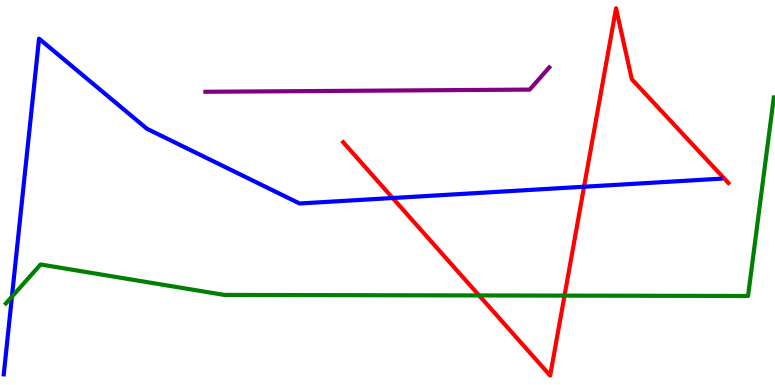[{'lines': ['blue', 'red'], 'intersections': [{'x': 5.07, 'y': 4.86}, {'x': 7.54, 'y': 5.15}]}, {'lines': ['green', 'red'], 'intersections': [{'x': 6.18, 'y': 2.33}, {'x': 7.28, 'y': 2.32}]}, {'lines': ['purple', 'red'], 'intersections': []}, {'lines': ['blue', 'green'], 'intersections': [{'x': 0.154, 'y': 2.29}]}, {'lines': ['blue', 'purple'], 'intersections': []}, {'lines': ['green', 'purple'], 'intersections': []}]